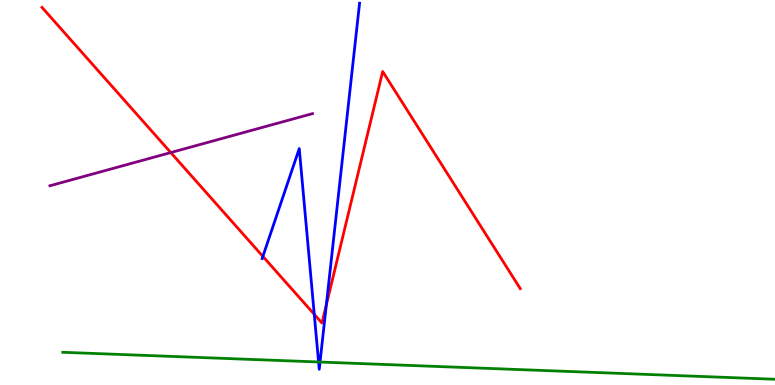[{'lines': ['blue', 'red'], 'intersections': [{'x': 3.39, 'y': 3.34}, {'x': 4.06, 'y': 1.84}, {'x': 4.21, 'y': 2.08}]}, {'lines': ['green', 'red'], 'intersections': []}, {'lines': ['purple', 'red'], 'intersections': [{'x': 2.2, 'y': 6.04}]}, {'lines': ['blue', 'green'], 'intersections': [{'x': 4.11, 'y': 0.598}, {'x': 4.13, 'y': 0.597}]}, {'lines': ['blue', 'purple'], 'intersections': []}, {'lines': ['green', 'purple'], 'intersections': []}]